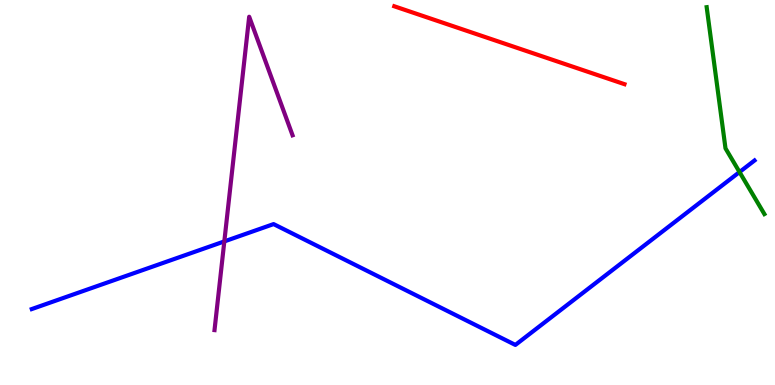[{'lines': ['blue', 'red'], 'intersections': []}, {'lines': ['green', 'red'], 'intersections': []}, {'lines': ['purple', 'red'], 'intersections': []}, {'lines': ['blue', 'green'], 'intersections': [{'x': 9.54, 'y': 5.53}]}, {'lines': ['blue', 'purple'], 'intersections': [{'x': 2.89, 'y': 3.73}]}, {'lines': ['green', 'purple'], 'intersections': []}]